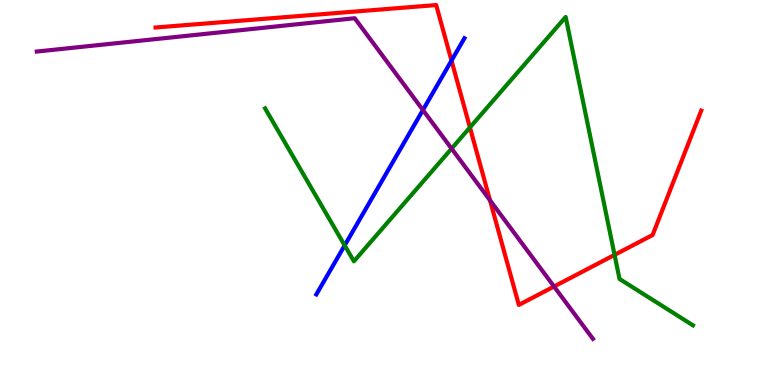[{'lines': ['blue', 'red'], 'intersections': [{'x': 5.83, 'y': 8.43}]}, {'lines': ['green', 'red'], 'intersections': [{'x': 6.06, 'y': 6.69}, {'x': 7.93, 'y': 3.38}]}, {'lines': ['purple', 'red'], 'intersections': [{'x': 6.32, 'y': 4.8}, {'x': 7.15, 'y': 2.56}]}, {'lines': ['blue', 'green'], 'intersections': [{'x': 4.45, 'y': 3.63}]}, {'lines': ['blue', 'purple'], 'intersections': [{'x': 5.46, 'y': 7.14}]}, {'lines': ['green', 'purple'], 'intersections': [{'x': 5.83, 'y': 6.14}]}]